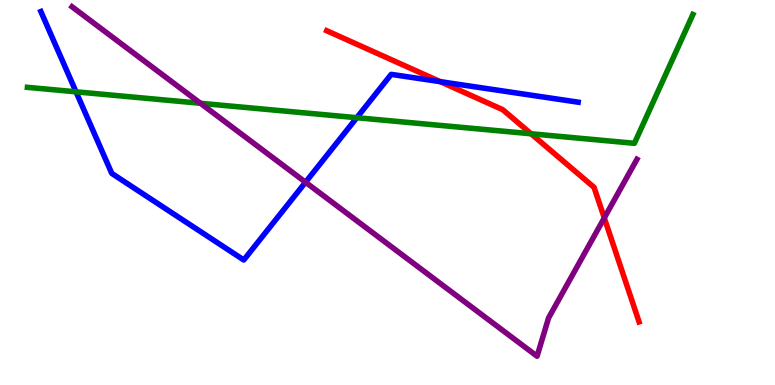[{'lines': ['blue', 'red'], 'intersections': [{'x': 5.68, 'y': 7.88}]}, {'lines': ['green', 'red'], 'intersections': [{'x': 6.85, 'y': 6.53}]}, {'lines': ['purple', 'red'], 'intersections': [{'x': 7.8, 'y': 4.34}]}, {'lines': ['blue', 'green'], 'intersections': [{'x': 0.981, 'y': 7.62}, {'x': 4.6, 'y': 6.94}]}, {'lines': ['blue', 'purple'], 'intersections': [{'x': 3.94, 'y': 5.27}]}, {'lines': ['green', 'purple'], 'intersections': [{'x': 2.59, 'y': 7.32}]}]